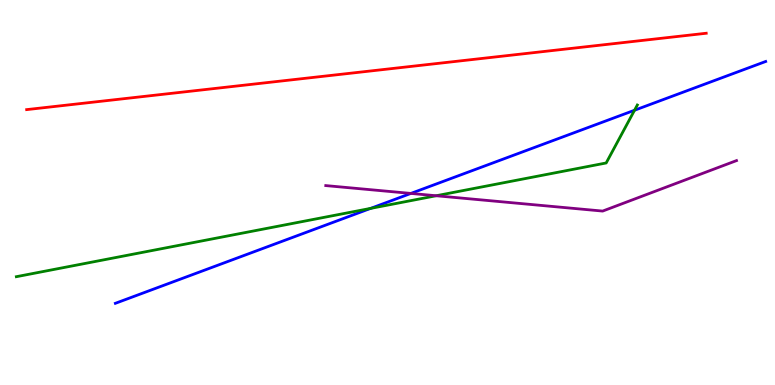[{'lines': ['blue', 'red'], 'intersections': []}, {'lines': ['green', 'red'], 'intersections': []}, {'lines': ['purple', 'red'], 'intersections': []}, {'lines': ['blue', 'green'], 'intersections': [{'x': 4.78, 'y': 4.59}, {'x': 8.19, 'y': 7.14}]}, {'lines': ['blue', 'purple'], 'intersections': [{'x': 5.3, 'y': 4.98}]}, {'lines': ['green', 'purple'], 'intersections': [{'x': 5.63, 'y': 4.92}]}]